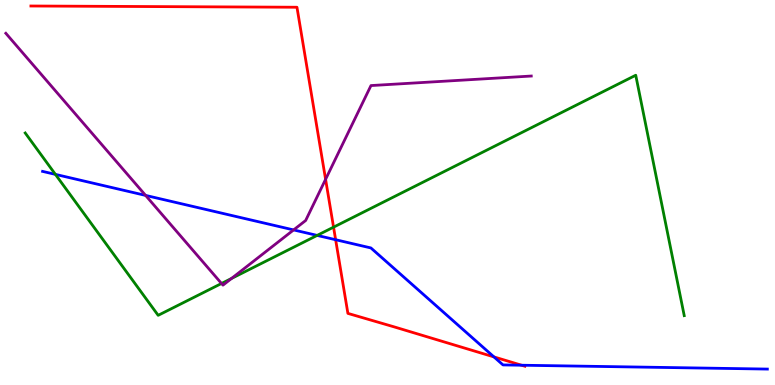[{'lines': ['blue', 'red'], 'intersections': [{'x': 4.33, 'y': 3.77}, {'x': 6.37, 'y': 0.73}, {'x': 6.73, 'y': 0.514}]}, {'lines': ['green', 'red'], 'intersections': [{'x': 4.3, 'y': 4.1}]}, {'lines': ['purple', 'red'], 'intersections': [{'x': 4.2, 'y': 5.34}]}, {'lines': ['blue', 'green'], 'intersections': [{'x': 0.715, 'y': 5.47}, {'x': 4.09, 'y': 3.89}]}, {'lines': ['blue', 'purple'], 'intersections': [{'x': 1.88, 'y': 4.92}, {'x': 3.79, 'y': 4.03}]}, {'lines': ['green', 'purple'], 'intersections': [{'x': 2.86, 'y': 2.64}, {'x': 2.99, 'y': 2.77}]}]